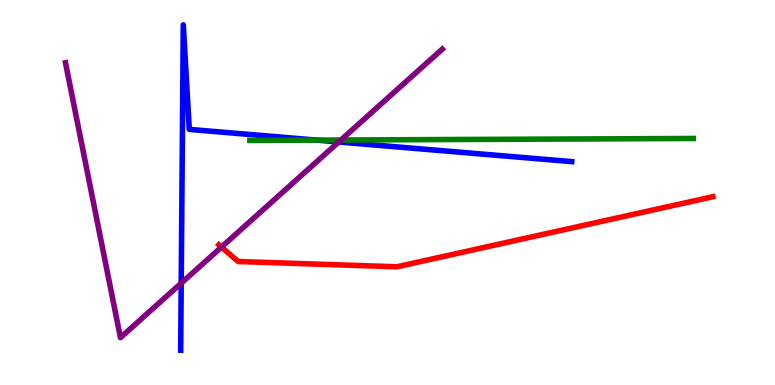[{'lines': ['blue', 'red'], 'intersections': []}, {'lines': ['green', 'red'], 'intersections': []}, {'lines': ['purple', 'red'], 'intersections': [{'x': 2.86, 'y': 3.58}]}, {'lines': ['blue', 'green'], 'intersections': [{'x': 4.08, 'y': 6.36}]}, {'lines': ['blue', 'purple'], 'intersections': [{'x': 2.34, 'y': 2.65}, {'x': 4.37, 'y': 6.31}]}, {'lines': ['green', 'purple'], 'intersections': [{'x': 4.4, 'y': 6.36}]}]